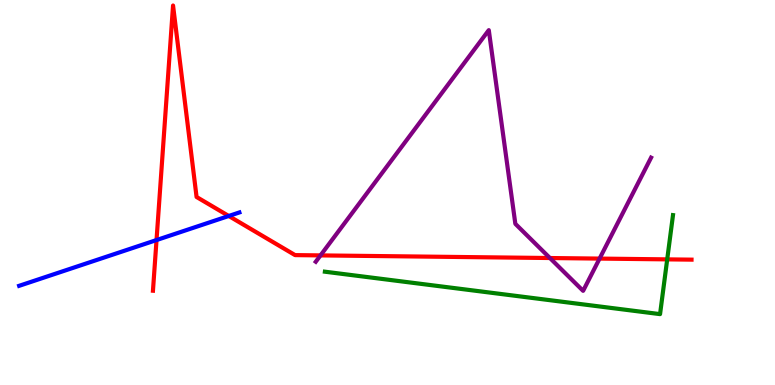[{'lines': ['blue', 'red'], 'intersections': [{'x': 2.02, 'y': 3.76}, {'x': 2.95, 'y': 4.39}]}, {'lines': ['green', 'red'], 'intersections': [{'x': 8.61, 'y': 3.26}]}, {'lines': ['purple', 'red'], 'intersections': [{'x': 4.14, 'y': 3.37}, {'x': 7.1, 'y': 3.3}, {'x': 7.74, 'y': 3.28}]}, {'lines': ['blue', 'green'], 'intersections': []}, {'lines': ['blue', 'purple'], 'intersections': []}, {'lines': ['green', 'purple'], 'intersections': []}]